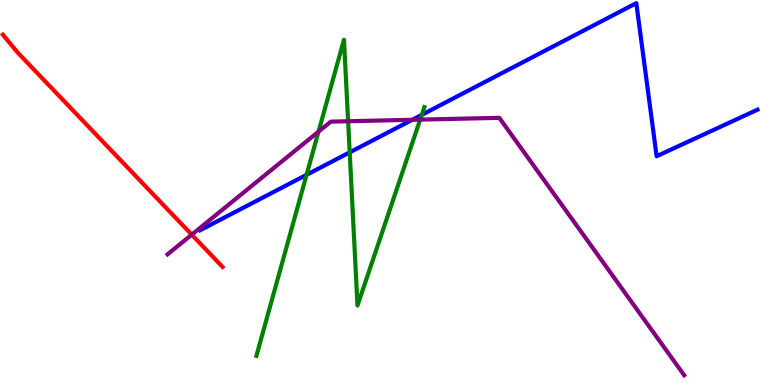[{'lines': ['blue', 'red'], 'intersections': []}, {'lines': ['green', 'red'], 'intersections': []}, {'lines': ['purple', 'red'], 'intersections': [{'x': 2.47, 'y': 3.9}]}, {'lines': ['blue', 'green'], 'intersections': [{'x': 3.96, 'y': 5.46}, {'x': 4.51, 'y': 6.04}, {'x': 5.44, 'y': 7.02}]}, {'lines': ['blue', 'purple'], 'intersections': [{'x': 5.32, 'y': 6.89}]}, {'lines': ['green', 'purple'], 'intersections': [{'x': 4.11, 'y': 6.58}, {'x': 4.49, 'y': 6.85}, {'x': 5.42, 'y': 6.89}]}]